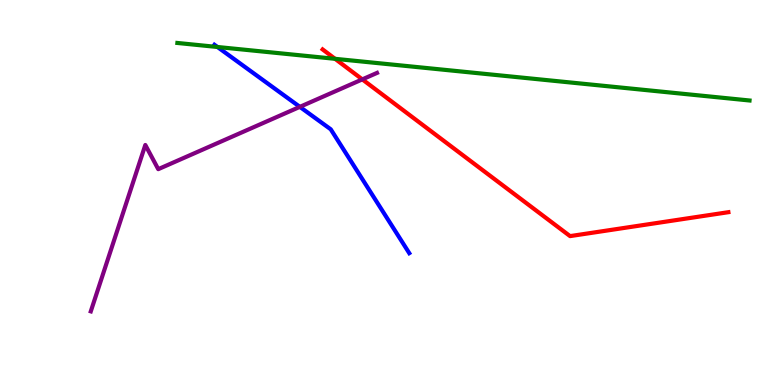[{'lines': ['blue', 'red'], 'intersections': []}, {'lines': ['green', 'red'], 'intersections': [{'x': 4.32, 'y': 8.47}]}, {'lines': ['purple', 'red'], 'intersections': [{'x': 4.68, 'y': 7.94}]}, {'lines': ['blue', 'green'], 'intersections': [{'x': 2.81, 'y': 8.78}]}, {'lines': ['blue', 'purple'], 'intersections': [{'x': 3.87, 'y': 7.22}]}, {'lines': ['green', 'purple'], 'intersections': []}]